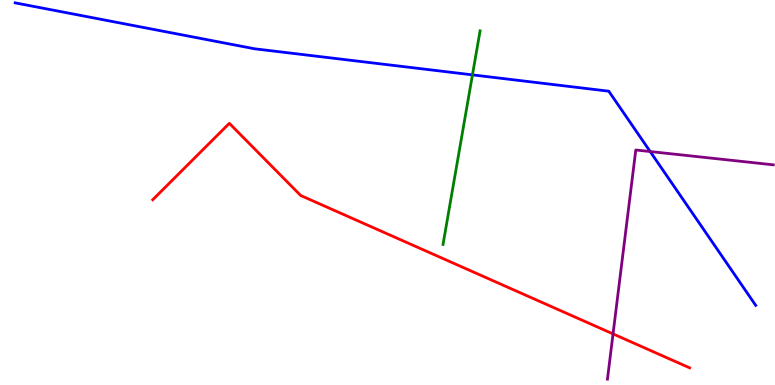[{'lines': ['blue', 'red'], 'intersections': []}, {'lines': ['green', 'red'], 'intersections': []}, {'lines': ['purple', 'red'], 'intersections': [{'x': 7.91, 'y': 1.33}]}, {'lines': ['blue', 'green'], 'intersections': [{'x': 6.1, 'y': 8.06}]}, {'lines': ['blue', 'purple'], 'intersections': [{'x': 8.39, 'y': 6.06}]}, {'lines': ['green', 'purple'], 'intersections': []}]